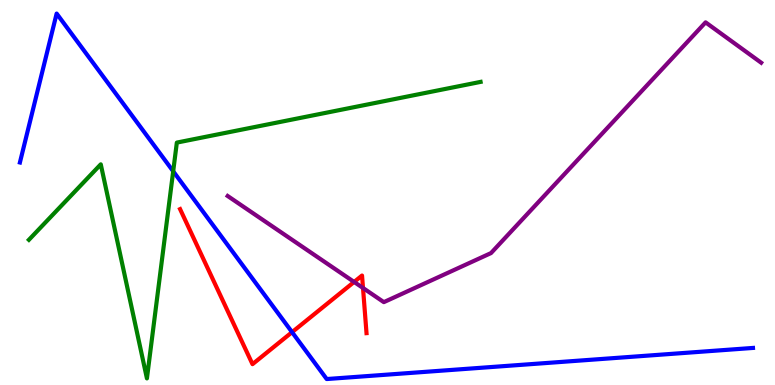[{'lines': ['blue', 'red'], 'intersections': [{'x': 3.77, 'y': 1.37}]}, {'lines': ['green', 'red'], 'intersections': []}, {'lines': ['purple', 'red'], 'intersections': [{'x': 4.57, 'y': 2.68}, {'x': 4.68, 'y': 2.52}]}, {'lines': ['blue', 'green'], 'intersections': [{'x': 2.23, 'y': 5.55}]}, {'lines': ['blue', 'purple'], 'intersections': []}, {'lines': ['green', 'purple'], 'intersections': []}]